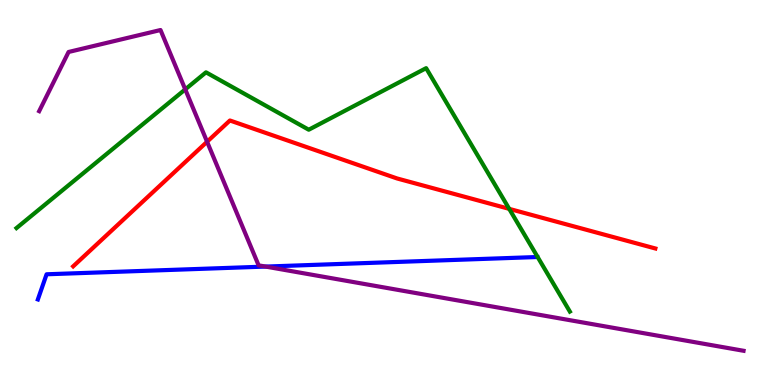[{'lines': ['blue', 'red'], 'intersections': []}, {'lines': ['green', 'red'], 'intersections': [{'x': 6.57, 'y': 4.58}]}, {'lines': ['purple', 'red'], 'intersections': [{'x': 2.67, 'y': 6.32}]}, {'lines': ['blue', 'green'], 'intersections': []}, {'lines': ['blue', 'purple'], 'intersections': [{'x': 3.43, 'y': 3.08}]}, {'lines': ['green', 'purple'], 'intersections': [{'x': 2.39, 'y': 7.68}]}]